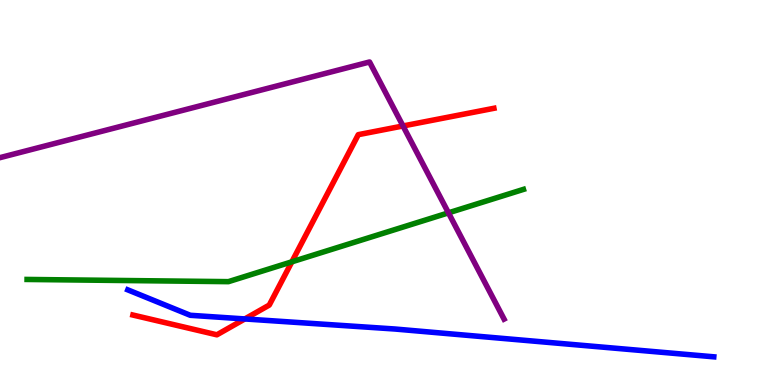[{'lines': ['blue', 'red'], 'intersections': [{'x': 3.16, 'y': 1.72}]}, {'lines': ['green', 'red'], 'intersections': [{'x': 3.77, 'y': 3.2}]}, {'lines': ['purple', 'red'], 'intersections': [{'x': 5.2, 'y': 6.73}]}, {'lines': ['blue', 'green'], 'intersections': []}, {'lines': ['blue', 'purple'], 'intersections': []}, {'lines': ['green', 'purple'], 'intersections': [{'x': 5.79, 'y': 4.47}]}]